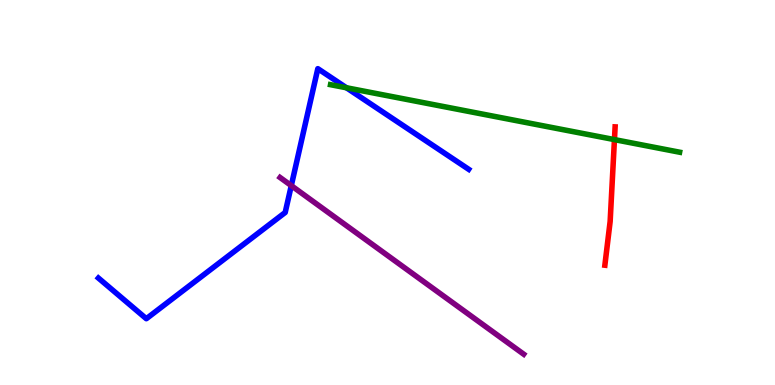[{'lines': ['blue', 'red'], 'intersections': []}, {'lines': ['green', 'red'], 'intersections': [{'x': 7.93, 'y': 6.37}]}, {'lines': ['purple', 'red'], 'intersections': []}, {'lines': ['blue', 'green'], 'intersections': [{'x': 4.47, 'y': 7.72}]}, {'lines': ['blue', 'purple'], 'intersections': [{'x': 3.76, 'y': 5.18}]}, {'lines': ['green', 'purple'], 'intersections': []}]